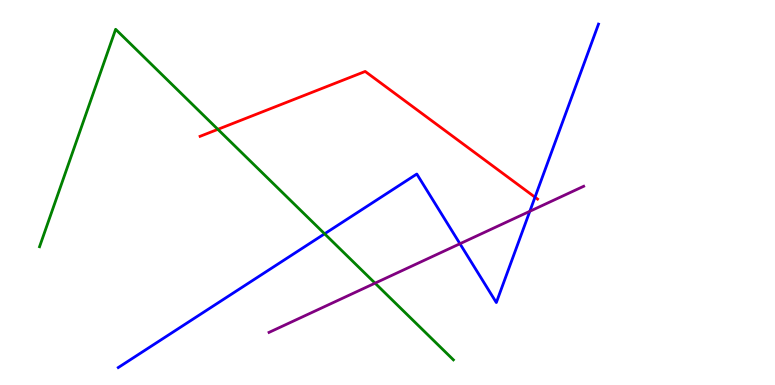[{'lines': ['blue', 'red'], 'intersections': [{'x': 6.9, 'y': 4.88}]}, {'lines': ['green', 'red'], 'intersections': [{'x': 2.81, 'y': 6.64}]}, {'lines': ['purple', 'red'], 'intersections': []}, {'lines': ['blue', 'green'], 'intersections': [{'x': 4.19, 'y': 3.93}]}, {'lines': ['blue', 'purple'], 'intersections': [{'x': 5.93, 'y': 3.67}, {'x': 6.84, 'y': 4.51}]}, {'lines': ['green', 'purple'], 'intersections': [{'x': 4.84, 'y': 2.65}]}]